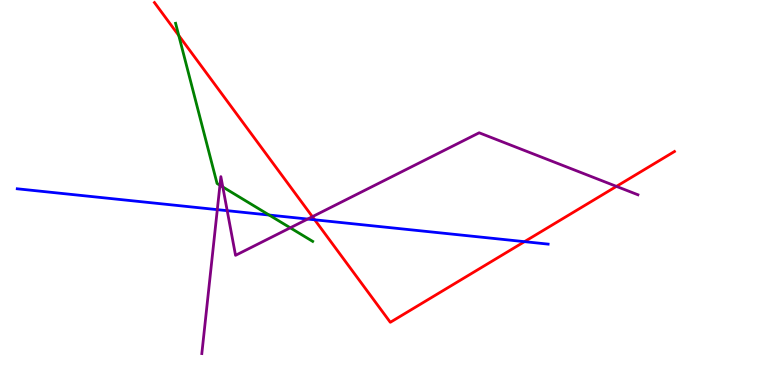[{'lines': ['blue', 'red'], 'intersections': [{'x': 4.06, 'y': 4.29}, {'x': 6.77, 'y': 3.72}]}, {'lines': ['green', 'red'], 'intersections': [{'x': 2.31, 'y': 9.08}]}, {'lines': ['purple', 'red'], 'intersections': [{'x': 4.03, 'y': 4.37}, {'x': 7.95, 'y': 5.16}]}, {'lines': ['blue', 'green'], 'intersections': [{'x': 3.47, 'y': 4.41}]}, {'lines': ['blue', 'purple'], 'intersections': [{'x': 2.8, 'y': 4.55}, {'x': 2.93, 'y': 4.53}, {'x': 3.97, 'y': 4.31}]}, {'lines': ['green', 'purple'], 'intersections': [{'x': 2.84, 'y': 5.19}, {'x': 2.87, 'y': 5.14}, {'x': 3.75, 'y': 4.08}]}]